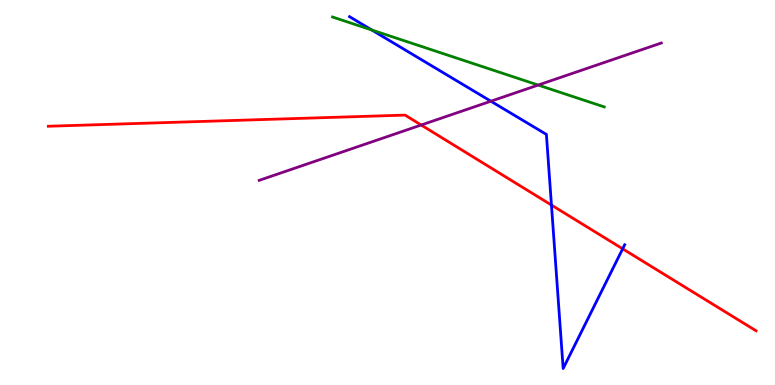[{'lines': ['blue', 'red'], 'intersections': [{'x': 7.12, 'y': 4.67}, {'x': 8.03, 'y': 3.54}]}, {'lines': ['green', 'red'], 'intersections': []}, {'lines': ['purple', 'red'], 'intersections': [{'x': 5.43, 'y': 6.75}]}, {'lines': ['blue', 'green'], 'intersections': [{'x': 4.8, 'y': 9.22}]}, {'lines': ['blue', 'purple'], 'intersections': [{'x': 6.33, 'y': 7.37}]}, {'lines': ['green', 'purple'], 'intersections': [{'x': 6.94, 'y': 7.79}]}]